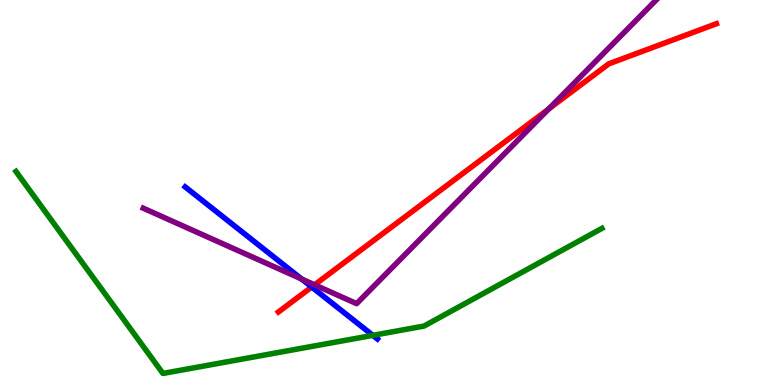[{'lines': ['blue', 'red'], 'intersections': [{'x': 4.02, 'y': 2.55}]}, {'lines': ['green', 'red'], 'intersections': []}, {'lines': ['purple', 'red'], 'intersections': [{'x': 4.06, 'y': 2.6}, {'x': 7.08, 'y': 7.17}]}, {'lines': ['blue', 'green'], 'intersections': [{'x': 4.81, 'y': 1.29}]}, {'lines': ['blue', 'purple'], 'intersections': [{'x': 3.89, 'y': 2.75}]}, {'lines': ['green', 'purple'], 'intersections': []}]